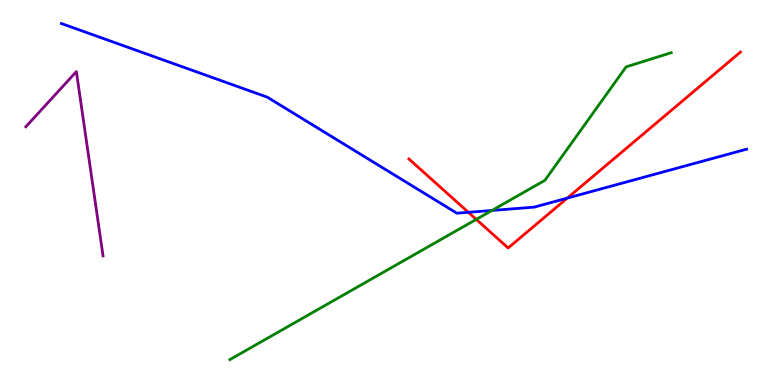[{'lines': ['blue', 'red'], 'intersections': [{'x': 6.04, 'y': 4.49}, {'x': 7.32, 'y': 4.85}]}, {'lines': ['green', 'red'], 'intersections': [{'x': 6.15, 'y': 4.3}]}, {'lines': ['purple', 'red'], 'intersections': []}, {'lines': ['blue', 'green'], 'intersections': [{'x': 6.35, 'y': 4.53}]}, {'lines': ['blue', 'purple'], 'intersections': []}, {'lines': ['green', 'purple'], 'intersections': []}]